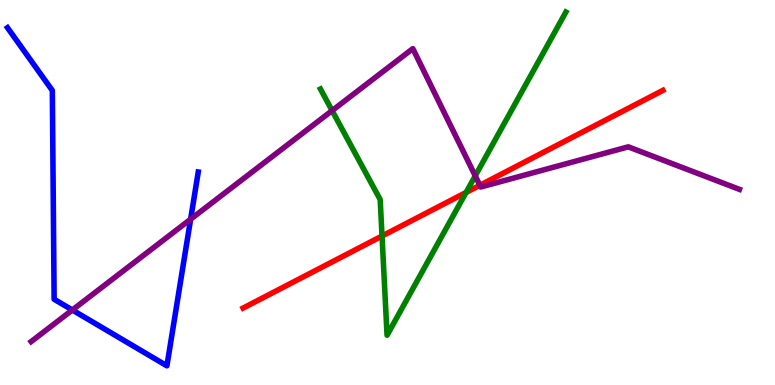[{'lines': ['blue', 'red'], 'intersections': []}, {'lines': ['green', 'red'], 'intersections': [{'x': 4.93, 'y': 3.87}, {'x': 6.01, 'y': 5.0}]}, {'lines': ['purple', 'red'], 'intersections': [{'x': 6.19, 'y': 5.19}]}, {'lines': ['blue', 'green'], 'intersections': []}, {'lines': ['blue', 'purple'], 'intersections': [{'x': 0.933, 'y': 1.95}, {'x': 2.46, 'y': 4.31}]}, {'lines': ['green', 'purple'], 'intersections': [{'x': 4.29, 'y': 7.13}, {'x': 6.13, 'y': 5.43}]}]